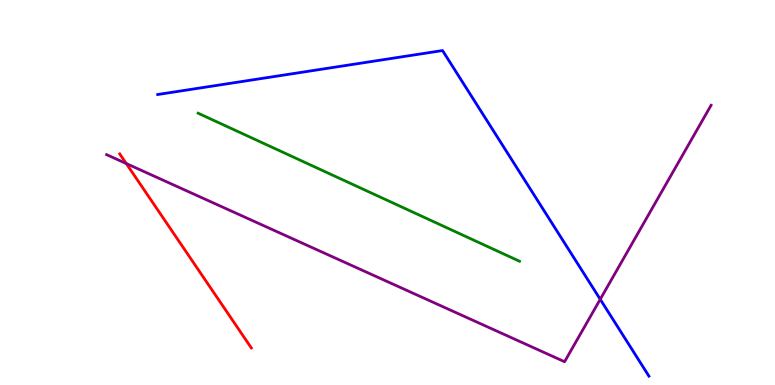[{'lines': ['blue', 'red'], 'intersections': []}, {'lines': ['green', 'red'], 'intersections': []}, {'lines': ['purple', 'red'], 'intersections': [{'x': 1.63, 'y': 5.75}]}, {'lines': ['blue', 'green'], 'intersections': []}, {'lines': ['blue', 'purple'], 'intersections': [{'x': 7.74, 'y': 2.23}]}, {'lines': ['green', 'purple'], 'intersections': []}]